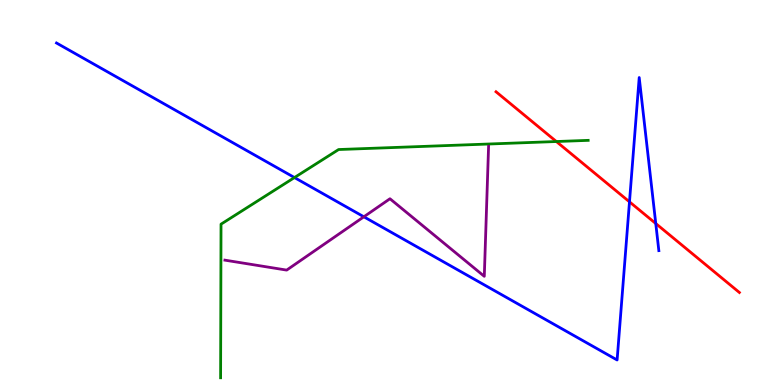[{'lines': ['blue', 'red'], 'intersections': [{'x': 8.12, 'y': 4.76}, {'x': 8.46, 'y': 4.19}]}, {'lines': ['green', 'red'], 'intersections': [{'x': 7.18, 'y': 6.32}]}, {'lines': ['purple', 'red'], 'intersections': []}, {'lines': ['blue', 'green'], 'intersections': [{'x': 3.8, 'y': 5.39}]}, {'lines': ['blue', 'purple'], 'intersections': [{'x': 4.69, 'y': 4.37}]}, {'lines': ['green', 'purple'], 'intersections': []}]